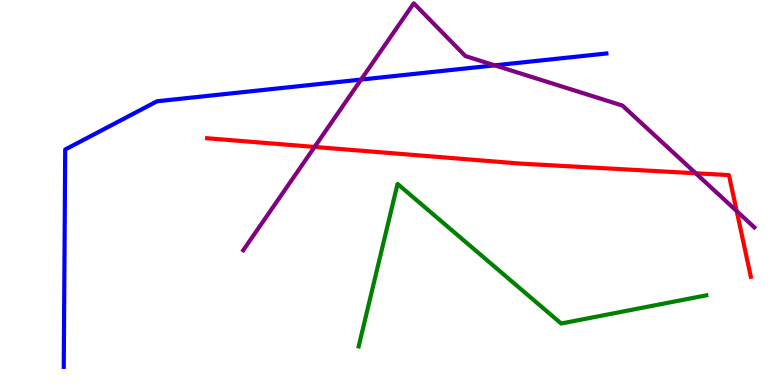[{'lines': ['blue', 'red'], 'intersections': []}, {'lines': ['green', 'red'], 'intersections': []}, {'lines': ['purple', 'red'], 'intersections': [{'x': 4.06, 'y': 6.18}, {'x': 8.98, 'y': 5.5}, {'x': 9.51, 'y': 4.52}]}, {'lines': ['blue', 'green'], 'intersections': []}, {'lines': ['blue', 'purple'], 'intersections': [{'x': 4.66, 'y': 7.93}, {'x': 6.38, 'y': 8.3}]}, {'lines': ['green', 'purple'], 'intersections': []}]